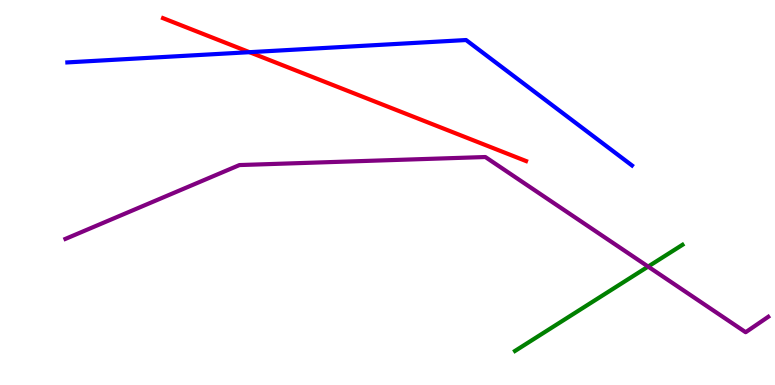[{'lines': ['blue', 'red'], 'intersections': [{'x': 3.22, 'y': 8.64}]}, {'lines': ['green', 'red'], 'intersections': []}, {'lines': ['purple', 'red'], 'intersections': []}, {'lines': ['blue', 'green'], 'intersections': []}, {'lines': ['blue', 'purple'], 'intersections': []}, {'lines': ['green', 'purple'], 'intersections': [{'x': 8.36, 'y': 3.08}]}]